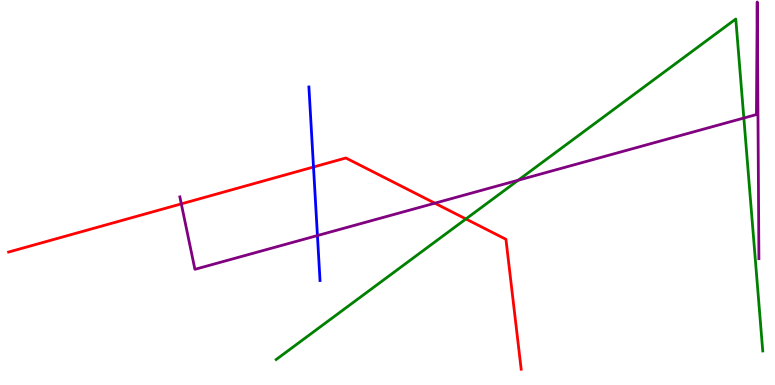[{'lines': ['blue', 'red'], 'intersections': [{'x': 4.05, 'y': 5.66}]}, {'lines': ['green', 'red'], 'intersections': [{'x': 6.01, 'y': 4.31}]}, {'lines': ['purple', 'red'], 'intersections': [{'x': 2.34, 'y': 4.7}, {'x': 5.61, 'y': 4.72}]}, {'lines': ['blue', 'green'], 'intersections': []}, {'lines': ['blue', 'purple'], 'intersections': [{'x': 4.1, 'y': 3.88}]}, {'lines': ['green', 'purple'], 'intersections': [{'x': 6.69, 'y': 5.32}, {'x': 9.6, 'y': 6.93}]}]